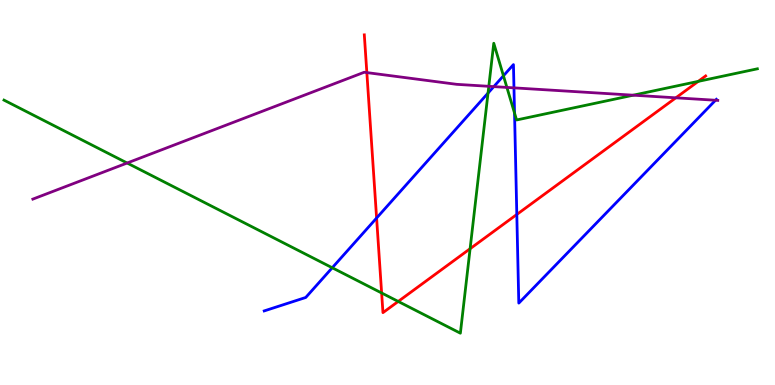[{'lines': ['blue', 'red'], 'intersections': [{'x': 4.86, 'y': 4.34}, {'x': 6.67, 'y': 4.43}]}, {'lines': ['green', 'red'], 'intersections': [{'x': 4.92, 'y': 2.39}, {'x': 5.14, 'y': 2.17}, {'x': 6.07, 'y': 3.54}, {'x': 9.01, 'y': 7.89}]}, {'lines': ['purple', 'red'], 'intersections': [{'x': 4.73, 'y': 8.11}, {'x': 8.72, 'y': 7.46}]}, {'lines': ['blue', 'green'], 'intersections': [{'x': 4.29, 'y': 3.05}, {'x': 6.3, 'y': 7.58}, {'x': 6.5, 'y': 8.03}, {'x': 6.64, 'y': 7.06}]}, {'lines': ['blue', 'purple'], 'intersections': [{'x': 6.37, 'y': 7.75}, {'x': 6.63, 'y': 7.72}, {'x': 9.23, 'y': 7.4}]}, {'lines': ['green', 'purple'], 'intersections': [{'x': 1.64, 'y': 5.77}, {'x': 6.31, 'y': 7.76}, {'x': 6.54, 'y': 7.73}, {'x': 8.17, 'y': 7.53}]}]